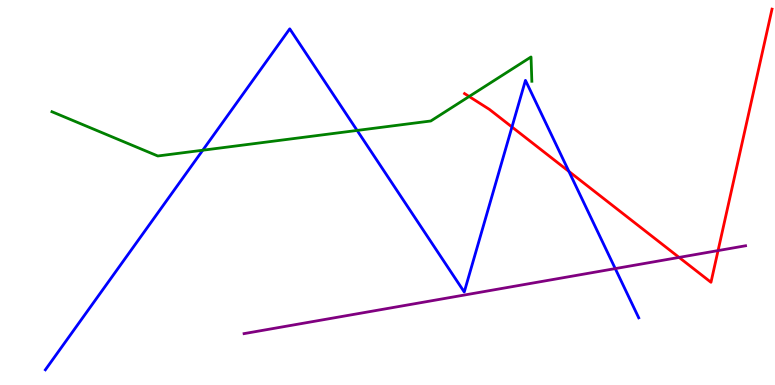[{'lines': ['blue', 'red'], 'intersections': [{'x': 6.61, 'y': 6.7}, {'x': 7.34, 'y': 5.55}]}, {'lines': ['green', 'red'], 'intersections': [{'x': 6.05, 'y': 7.49}]}, {'lines': ['purple', 'red'], 'intersections': [{'x': 8.76, 'y': 3.31}, {'x': 9.27, 'y': 3.49}]}, {'lines': ['blue', 'green'], 'intersections': [{'x': 2.62, 'y': 6.1}, {'x': 4.61, 'y': 6.61}]}, {'lines': ['blue', 'purple'], 'intersections': [{'x': 7.94, 'y': 3.02}]}, {'lines': ['green', 'purple'], 'intersections': []}]